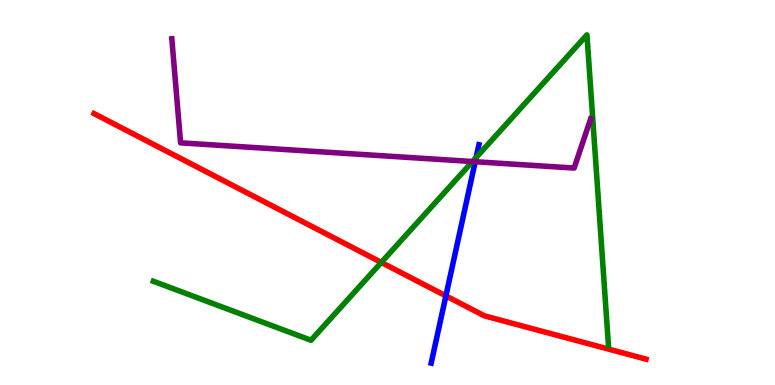[{'lines': ['blue', 'red'], 'intersections': [{'x': 5.75, 'y': 2.31}]}, {'lines': ['green', 'red'], 'intersections': [{'x': 4.92, 'y': 3.18}]}, {'lines': ['purple', 'red'], 'intersections': []}, {'lines': ['blue', 'green'], 'intersections': [{'x': 6.14, 'y': 5.91}]}, {'lines': ['blue', 'purple'], 'intersections': [{'x': 6.13, 'y': 5.8}]}, {'lines': ['green', 'purple'], 'intersections': [{'x': 6.1, 'y': 5.8}]}]